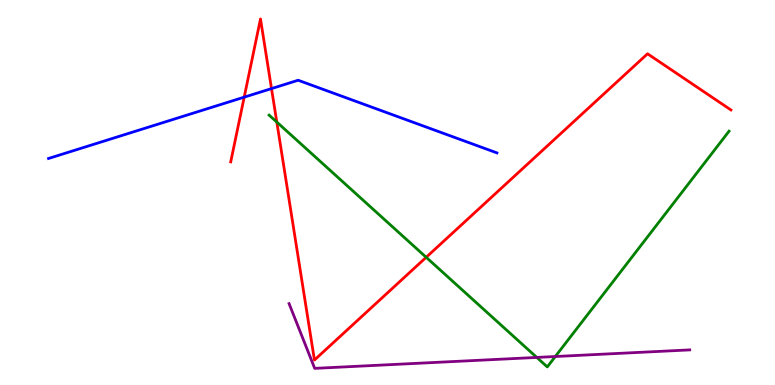[{'lines': ['blue', 'red'], 'intersections': [{'x': 3.15, 'y': 7.48}, {'x': 3.5, 'y': 7.7}]}, {'lines': ['green', 'red'], 'intersections': [{'x': 3.57, 'y': 6.83}, {'x': 5.5, 'y': 3.32}]}, {'lines': ['purple', 'red'], 'intersections': []}, {'lines': ['blue', 'green'], 'intersections': []}, {'lines': ['blue', 'purple'], 'intersections': []}, {'lines': ['green', 'purple'], 'intersections': [{'x': 6.93, 'y': 0.716}, {'x': 7.17, 'y': 0.74}]}]